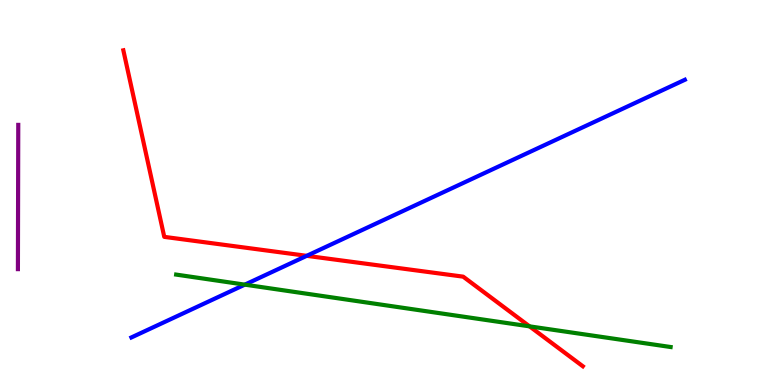[{'lines': ['blue', 'red'], 'intersections': [{'x': 3.96, 'y': 3.36}]}, {'lines': ['green', 'red'], 'intersections': [{'x': 6.83, 'y': 1.52}]}, {'lines': ['purple', 'red'], 'intersections': []}, {'lines': ['blue', 'green'], 'intersections': [{'x': 3.16, 'y': 2.61}]}, {'lines': ['blue', 'purple'], 'intersections': []}, {'lines': ['green', 'purple'], 'intersections': []}]